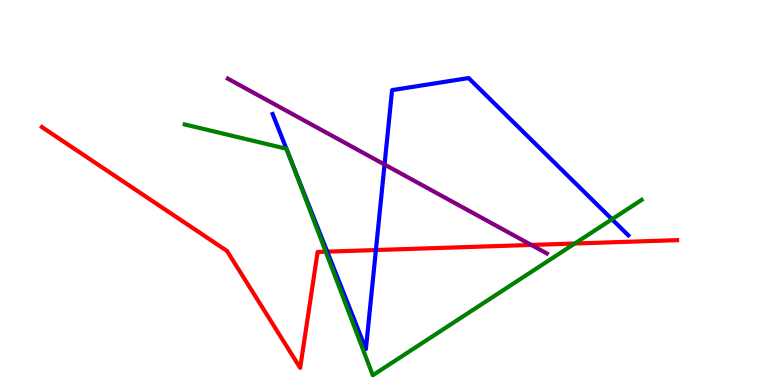[{'lines': ['blue', 'red'], 'intersections': [{'x': 4.22, 'y': 3.46}, {'x': 4.85, 'y': 3.51}]}, {'lines': ['green', 'red'], 'intersections': [{'x': 4.2, 'y': 3.46}, {'x': 7.42, 'y': 3.67}]}, {'lines': ['purple', 'red'], 'intersections': [{'x': 6.86, 'y': 3.64}]}, {'lines': ['blue', 'green'], 'intersections': [{'x': 3.7, 'y': 6.14}, {'x': 3.73, 'y': 5.97}, {'x': 7.9, 'y': 4.3}]}, {'lines': ['blue', 'purple'], 'intersections': [{'x': 4.96, 'y': 5.73}]}, {'lines': ['green', 'purple'], 'intersections': []}]